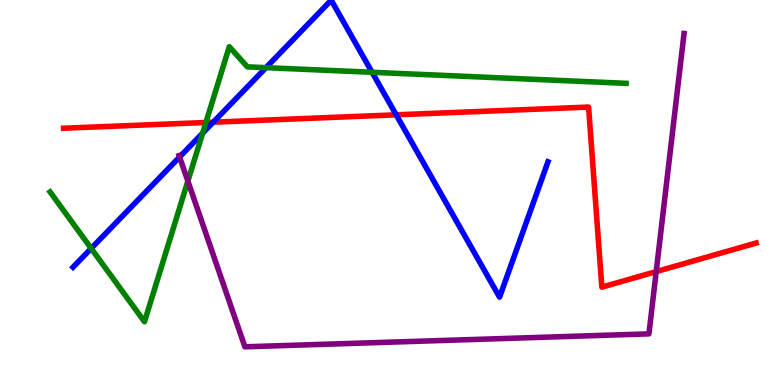[{'lines': ['blue', 'red'], 'intersections': [{'x': 2.75, 'y': 6.83}, {'x': 5.11, 'y': 7.02}]}, {'lines': ['green', 'red'], 'intersections': [{'x': 2.66, 'y': 6.82}]}, {'lines': ['purple', 'red'], 'intersections': [{'x': 8.47, 'y': 2.95}]}, {'lines': ['blue', 'green'], 'intersections': [{'x': 1.18, 'y': 3.55}, {'x': 2.61, 'y': 6.54}, {'x': 3.43, 'y': 8.24}, {'x': 4.8, 'y': 8.12}]}, {'lines': ['blue', 'purple'], 'intersections': [{'x': 2.32, 'y': 5.92}]}, {'lines': ['green', 'purple'], 'intersections': [{'x': 2.42, 'y': 5.3}]}]